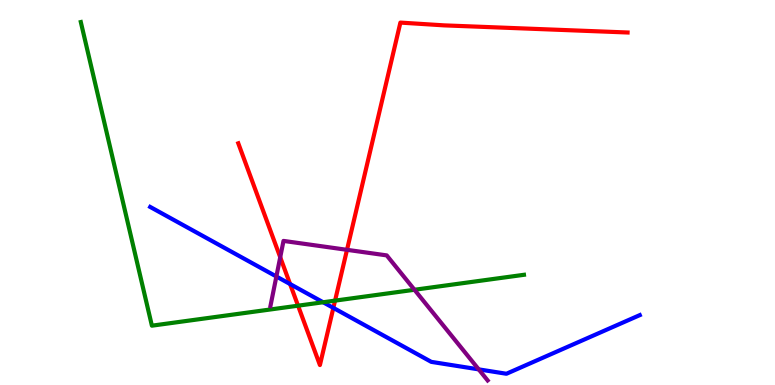[{'lines': ['blue', 'red'], 'intersections': [{'x': 3.74, 'y': 2.62}, {'x': 4.3, 'y': 2.0}]}, {'lines': ['green', 'red'], 'intersections': [{'x': 3.85, 'y': 2.06}, {'x': 4.32, 'y': 2.19}]}, {'lines': ['purple', 'red'], 'intersections': [{'x': 3.62, 'y': 3.32}, {'x': 4.48, 'y': 3.51}]}, {'lines': ['blue', 'green'], 'intersections': [{'x': 4.17, 'y': 2.15}]}, {'lines': ['blue', 'purple'], 'intersections': [{'x': 3.57, 'y': 2.82}, {'x': 6.18, 'y': 0.406}]}, {'lines': ['green', 'purple'], 'intersections': [{'x': 5.35, 'y': 2.47}]}]